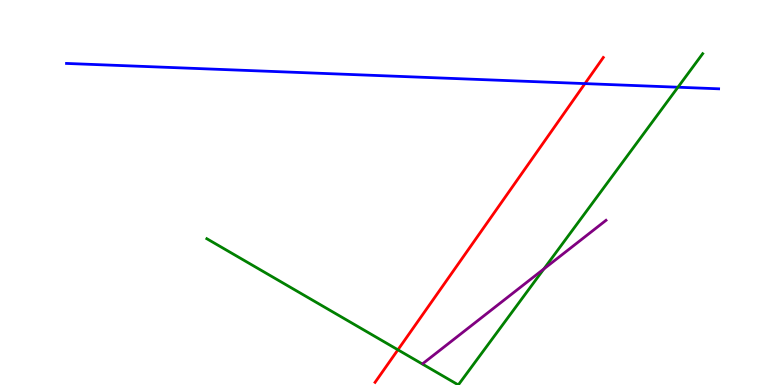[{'lines': ['blue', 'red'], 'intersections': [{'x': 7.55, 'y': 7.83}]}, {'lines': ['green', 'red'], 'intersections': [{'x': 5.13, 'y': 0.914}]}, {'lines': ['purple', 'red'], 'intersections': []}, {'lines': ['blue', 'green'], 'intersections': [{'x': 8.75, 'y': 7.73}]}, {'lines': ['blue', 'purple'], 'intersections': []}, {'lines': ['green', 'purple'], 'intersections': [{'x': 7.02, 'y': 3.02}]}]